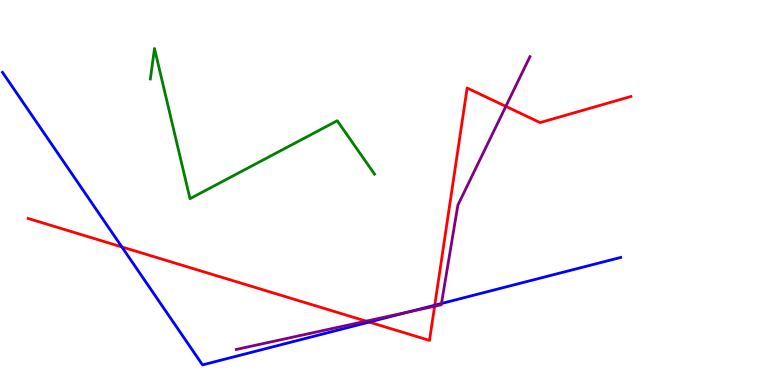[{'lines': ['blue', 'red'], 'intersections': [{'x': 1.57, 'y': 3.59}, {'x': 4.76, 'y': 1.63}, {'x': 5.61, 'y': 2.07}]}, {'lines': ['green', 'red'], 'intersections': []}, {'lines': ['purple', 'red'], 'intersections': [{'x': 4.72, 'y': 1.66}, {'x': 5.61, 'y': 2.05}, {'x': 6.53, 'y': 7.24}]}, {'lines': ['blue', 'green'], 'intersections': []}, {'lines': ['blue', 'purple'], 'intersections': [{'x': 5.28, 'y': 1.9}, {'x': 5.7, 'y': 2.12}]}, {'lines': ['green', 'purple'], 'intersections': []}]